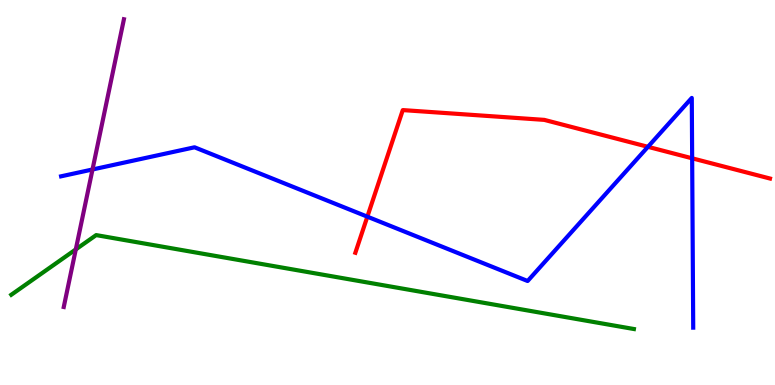[{'lines': ['blue', 'red'], 'intersections': [{'x': 4.74, 'y': 4.37}, {'x': 8.36, 'y': 6.19}, {'x': 8.93, 'y': 5.89}]}, {'lines': ['green', 'red'], 'intersections': []}, {'lines': ['purple', 'red'], 'intersections': []}, {'lines': ['blue', 'green'], 'intersections': []}, {'lines': ['blue', 'purple'], 'intersections': [{'x': 1.19, 'y': 5.6}]}, {'lines': ['green', 'purple'], 'intersections': [{'x': 0.978, 'y': 3.52}]}]